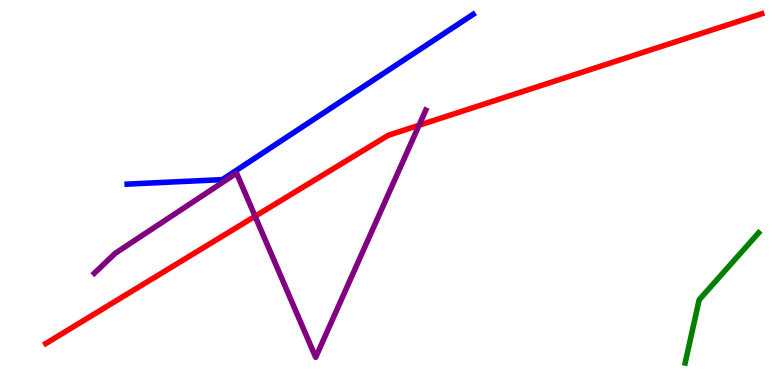[{'lines': ['blue', 'red'], 'intersections': []}, {'lines': ['green', 'red'], 'intersections': []}, {'lines': ['purple', 'red'], 'intersections': [{'x': 3.29, 'y': 4.38}, {'x': 5.41, 'y': 6.75}]}, {'lines': ['blue', 'green'], 'intersections': []}, {'lines': ['blue', 'purple'], 'intersections': []}, {'lines': ['green', 'purple'], 'intersections': []}]